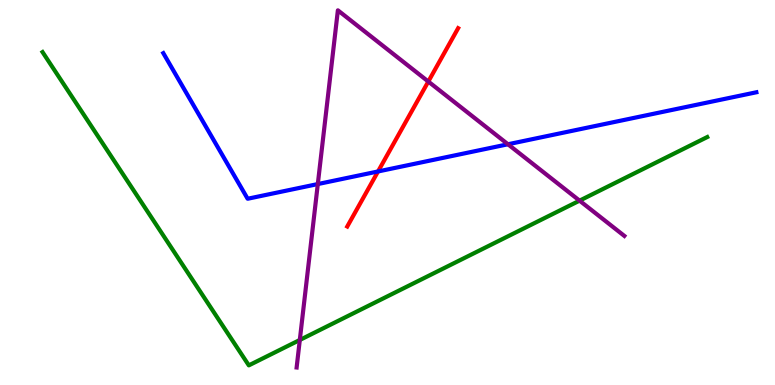[{'lines': ['blue', 'red'], 'intersections': [{'x': 4.88, 'y': 5.55}]}, {'lines': ['green', 'red'], 'intersections': []}, {'lines': ['purple', 'red'], 'intersections': [{'x': 5.53, 'y': 7.88}]}, {'lines': ['blue', 'green'], 'intersections': []}, {'lines': ['blue', 'purple'], 'intersections': [{'x': 4.1, 'y': 5.22}, {'x': 6.55, 'y': 6.25}]}, {'lines': ['green', 'purple'], 'intersections': [{'x': 3.87, 'y': 1.17}, {'x': 7.48, 'y': 4.79}]}]